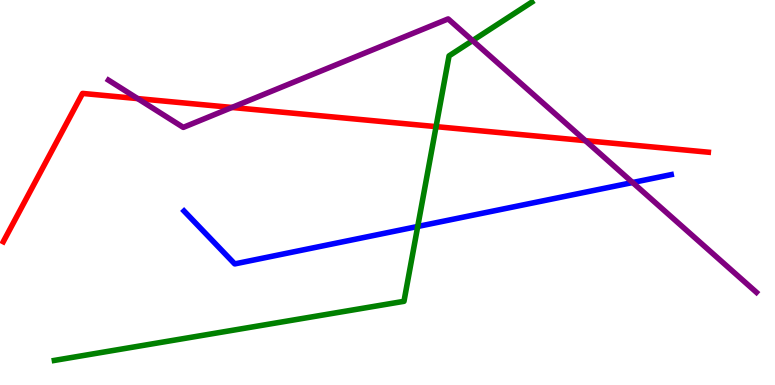[{'lines': ['blue', 'red'], 'intersections': []}, {'lines': ['green', 'red'], 'intersections': [{'x': 5.63, 'y': 6.71}]}, {'lines': ['purple', 'red'], 'intersections': [{'x': 1.78, 'y': 7.44}, {'x': 2.99, 'y': 7.21}, {'x': 7.55, 'y': 6.35}]}, {'lines': ['blue', 'green'], 'intersections': [{'x': 5.39, 'y': 4.12}]}, {'lines': ['blue', 'purple'], 'intersections': [{'x': 8.16, 'y': 5.26}]}, {'lines': ['green', 'purple'], 'intersections': [{'x': 6.1, 'y': 8.95}]}]